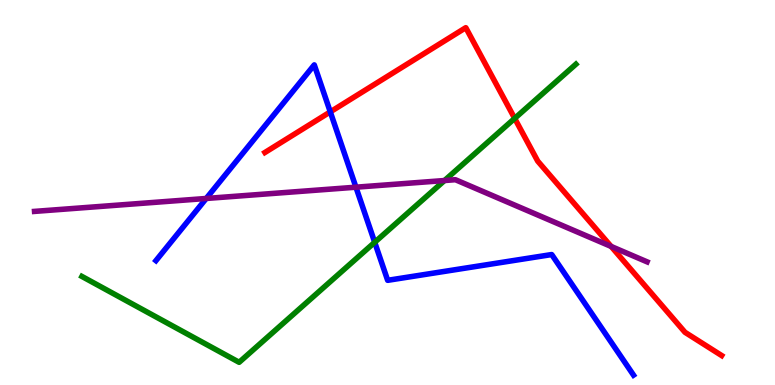[{'lines': ['blue', 'red'], 'intersections': [{'x': 4.26, 'y': 7.09}]}, {'lines': ['green', 'red'], 'intersections': [{'x': 6.64, 'y': 6.92}]}, {'lines': ['purple', 'red'], 'intersections': [{'x': 7.89, 'y': 3.6}]}, {'lines': ['blue', 'green'], 'intersections': [{'x': 4.83, 'y': 3.71}]}, {'lines': ['blue', 'purple'], 'intersections': [{'x': 2.66, 'y': 4.84}, {'x': 4.59, 'y': 5.14}]}, {'lines': ['green', 'purple'], 'intersections': [{'x': 5.74, 'y': 5.31}]}]